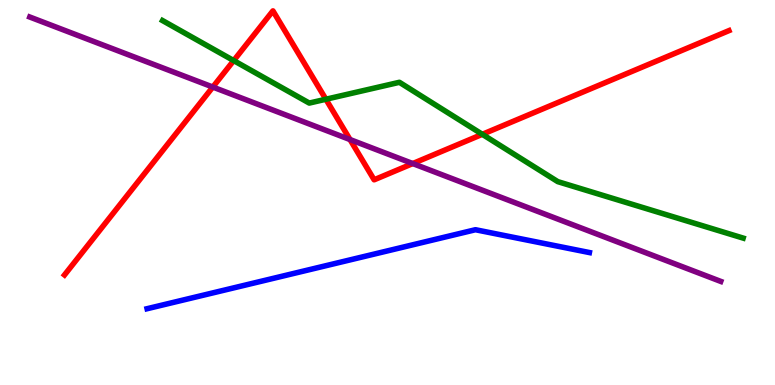[{'lines': ['blue', 'red'], 'intersections': []}, {'lines': ['green', 'red'], 'intersections': [{'x': 3.02, 'y': 8.43}, {'x': 4.2, 'y': 7.42}, {'x': 6.22, 'y': 6.51}]}, {'lines': ['purple', 'red'], 'intersections': [{'x': 2.75, 'y': 7.74}, {'x': 4.52, 'y': 6.38}, {'x': 5.33, 'y': 5.75}]}, {'lines': ['blue', 'green'], 'intersections': []}, {'lines': ['blue', 'purple'], 'intersections': []}, {'lines': ['green', 'purple'], 'intersections': []}]